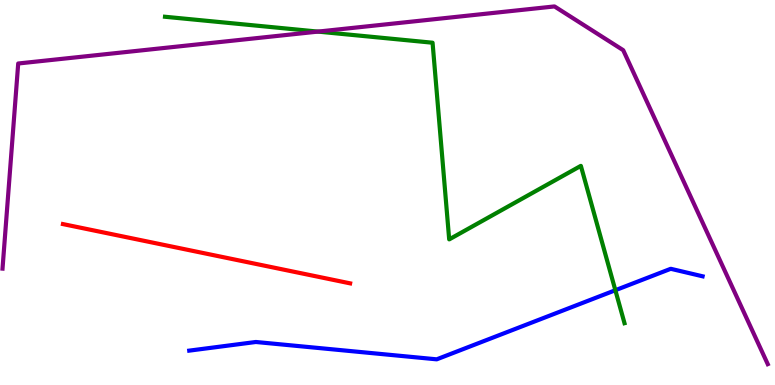[{'lines': ['blue', 'red'], 'intersections': []}, {'lines': ['green', 'red'], 'intersections': []}, {'lines': ['purple', 'red'], 'intersections': []}, {'lines': ['blue', 'green'], 'intersections': [{'x': 7.94, 'y': 2.46}]}, {'lines': ['blue', 'purple'], 'intersections': []}, {'lines': ['green', 'purple'], 'intersections': [{'x': 4.1, 'y': 9.18}]}]